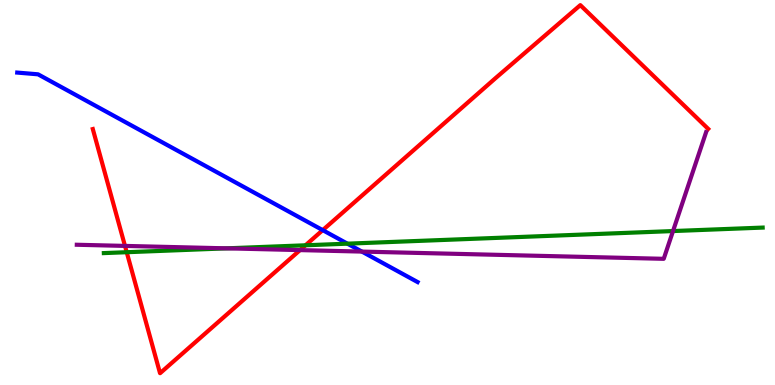[{'lines': ['blue', 'red'], 'intersections': [{'x': 4.16, 'y': 4.02}]}, {'lines': ['green', 'red'], 'intersections': [{'x': 1.64, 'y': 3.45}, {'x': 3.94, 'y': 3.63}]}, {'lines': ['purple', 'red'], 'intersections': [{'x': 1.61, 'y': 3.61}, {'x': 3.87, 'y': 3.5}]}, {'lines': ['blue', 'green'], 'intersections': [{'x': 4.48, 'y': 3.67}]}, {'lines': ['blue', 'purple'], 'intersections': [{'x': 4.67, 'y': 3.47}]}, {'lines': ['green', 'purple'], 'intersections': [{'x': 2.92, 'y': 3.55}, {'x': 8.68, 'y': 4.0}]}]